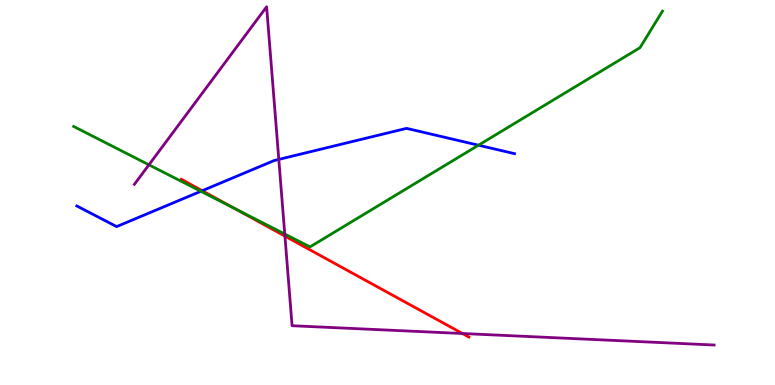[{'lines': ['blue', 'red'], 'intersections': [{'x': 2.61, 'y': 5.05}]}, {'lines': ['green', 'red'], 'intersections': [{'x': 3.02, 'y': 4.59}]}, {'lines': ['purple', 'red'], 'intersections': [{'x': 3.68, 'y': 3.87}, {'x': 5.97, 'y': 1.34}]}, {'lines': ['blue', 'green'], 'intersections': [{'x': 2.59, 'y': 5.03}, {'x': 6.17, 'y': 6.23}]}, {'lines': ['blue', 'purple'], 'intersections': [{'x': 3.6, 'y': 5.86}]}, {'lines': ['green', 'purple'], 'intersections': [{'x': 1.92, 'y': 5.72}, {'x': 3.67, 'y': 3.92}]}]